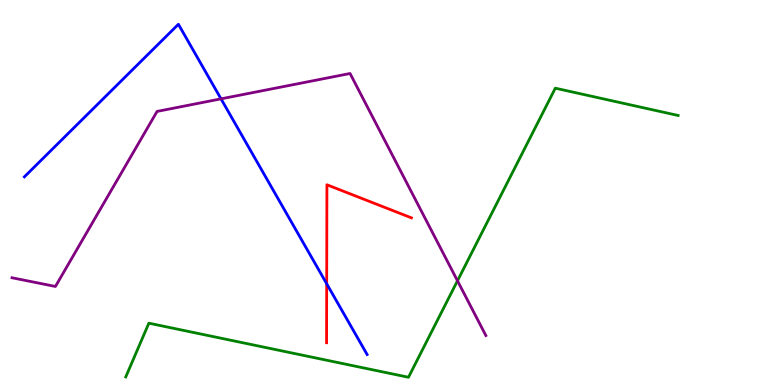[{'lines': ['blue', 'red'], 'intersections': [{'x': 4.22, 'y': 2.63}]}, {'lines': ['green', 'red'], 'intersections': []}, {'lines': ['purple', 'red'], 'intersections': []}, {'lines': ['blue', 'green'], 'intersections': []}, {'lines': ['blue', 'purple'], 'intersections': [{'x': 2.85, 'y': 7.43}]}, {'lines': ['green', 'purple'], 'intersections': [{'x': 5.9, 'y': 2.71}]}]